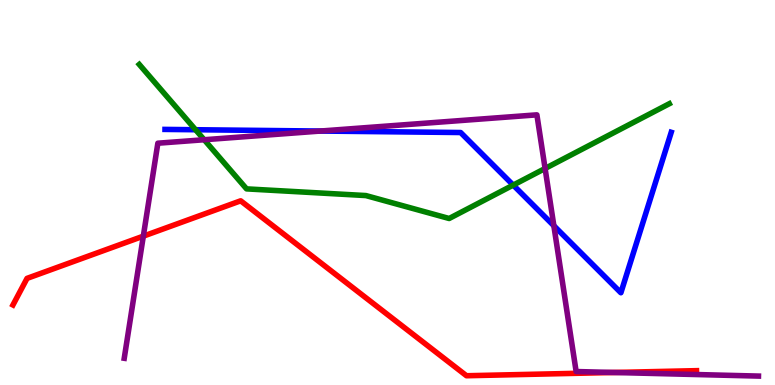[{'lines': ['blue', 'red'], 'intersections': []}, {'lines': ['green', 'red'], 'intersections': []}, {'lines': ['purple', 'red'], 'intersections': [{'x': 1.85, 'y': 3.87}, {'x': 7.92, 'y': 0.325}]}, {'lines': ['blue', 'green'], 'intersections': [{'x': 2.52, 'y': 6.63}, {'x': 6.62, 'y': 5.19}]}, {'lines': ['blue', 'purple'], 'intersections': [{'x': 4.13, 'y': 6.6}, {'x': 7.15, 'y': 4.14}]}, {'lines': ['green', 'purple'], 'intersections': [{'x': 2.63, 'y': 6.37}, {'x': 7.03, 'y': 5.62}]}]